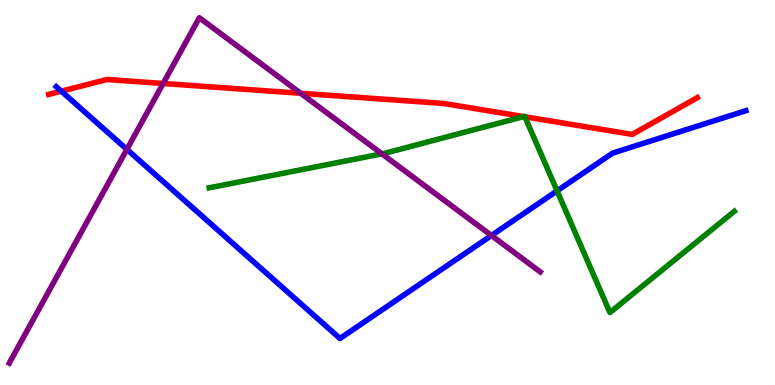[{'lines': ['blue', 'red'], 'intersections': [{'x': 0.791, 'y': 7.63}]}, {'lines': ['green', 'red'], 'intersections': [{'x': 6.76, 'y': 6.97}, {'x': 6.77, 'y': 6.97}]}, {'lines': ['purple', 'red'], 'intersections': [{'x': 2.11, 'y': 7.83}, {'x': 3.88, 'y': 7.58}]}, {'lines': ['blue', 'green'], 'intersections': [{'x': 7.19, 'y': 5.04}]}, {'lines': ['blue', 'purple'], 'intersections': [{'x': 1.64, 'y': 6.12}, {'x': 6.34, 'y': 3.88}]}, {'lines': ['green', 'purple'], 'intersections': [{'x': 4.93, 'y': 6.0}]}]